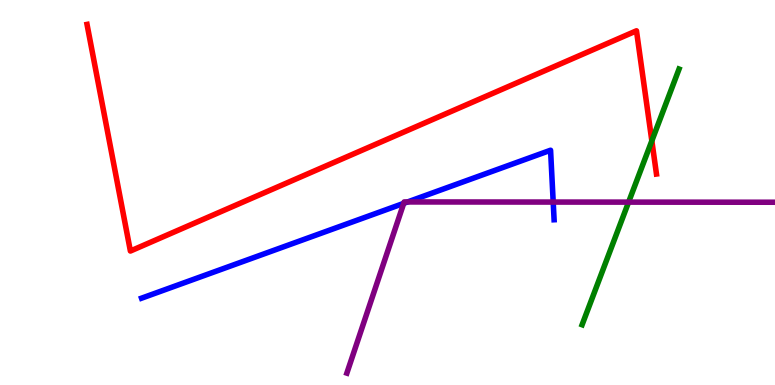[{'lines': ['blue', 'red'], 'intersections': []}, {'lines': ['green', 'red'], 'intersections': [{'x': 8.41, 'y': 6.34}]}, {'lines': ['purple', 'red'], 'intersections': []}, {'lines': ['blue', 'green'], 'intersections': []}, {'lines': ['blue', 'purple'], 'intersections': [{'x': 5.21, 'y': 4.72}, {'x': 5.26, 'y': 4.75}, {'x': 7.14, 'y': 4.75}]}, {'lines': ['green', 'purple'], 'intersections': [{'x': 8.11, 'y': 4.75}]}]